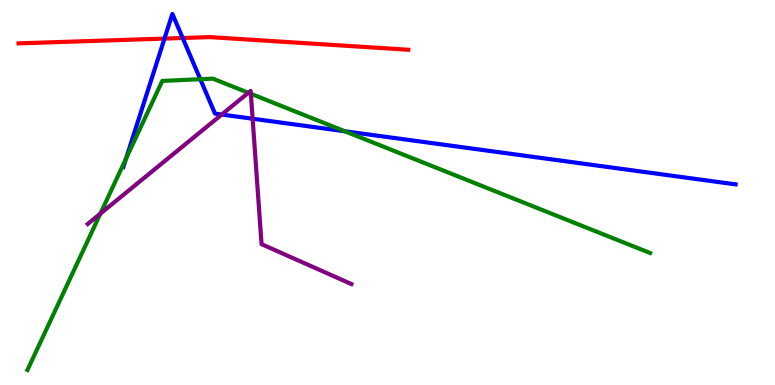[{'lines': ['blue', 'red'], 'intersections': [{'x': 2.12, 'y': 9.0}, {'x': 2.36, 'y': 9.01}]}, {'lines': ['green', 'red'], 'intersections': []}, {'lines': ['purple', 'red'], 'intersections': []}, {'lines': ['blue', 'green'], 'intersections': [{'x': 1.63, 'y': 5.88}, {'x': 2.58, 'y': 7.94}, {'x': 4.45, 'y': 6.59}]}, {'lines': ['blue', 'purple'], 'intersections': [{'x': 2.86, 'y': 7.03}, {'x': 3.26, 'y': 6.92}]}, {'lines': ['green', 'purple'], 'intersections': [{'x': 1.3, 'y': 4.45}, {'x': 3.2, 'y': 7.59}, {'x': 3.24, 'y': 7.56}]}]